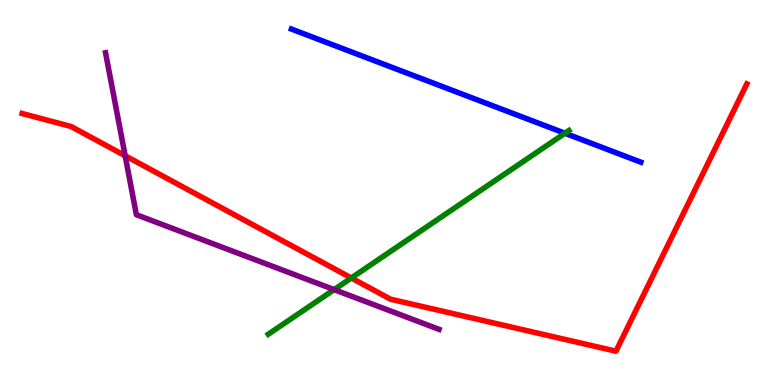[{'lines': ['blue', 'red'], 'intersections': []}, {'lines': ['green', 'red'], 'intersections': [{'x': 4.53, 'y': 2.78}]}, {'lines': ['purple', 'red'], 'intersections': [{'x': 1.61, 'y': 5.95}]}, {'lines': ['blue', 'green'], 'intersections': [{'x': 7.29, 'y': 6.54}]}, {'lines': ['blue', 'purple'], 'intersections': []}, {'lines': ['green', 'purple'], 'intersections': [{'x': 4.31, 'y': 2.48}]}]